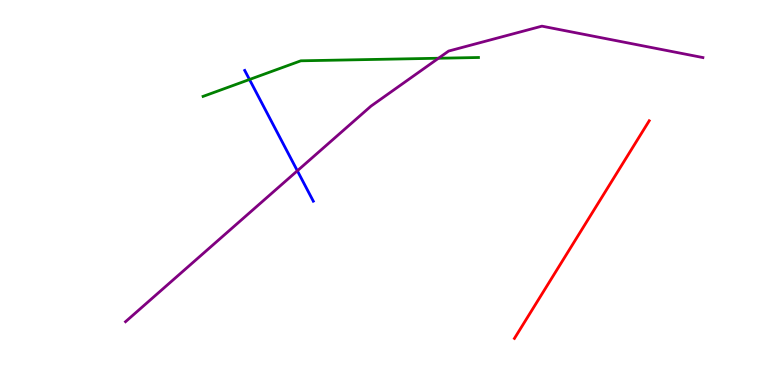[{'lines': ['blue', 'red'], 'intersections': []}, {'lines': ['green', 'red'], 'intersections': []}, {'lines': ['purple', 'red'], 'intersections': []}, {'lines': ['blue', 'green'], 'intersections': [{'x': 3.22, 'y': 7.93}]}, {'lines': ['blue', 'purple'], 'intersections': [{'x': 3.84, 'y': 5.56}]}, {'lines': ['green', 'purple'], 'intersections': [{'x': 5.66, 'y': 8.49}]}]